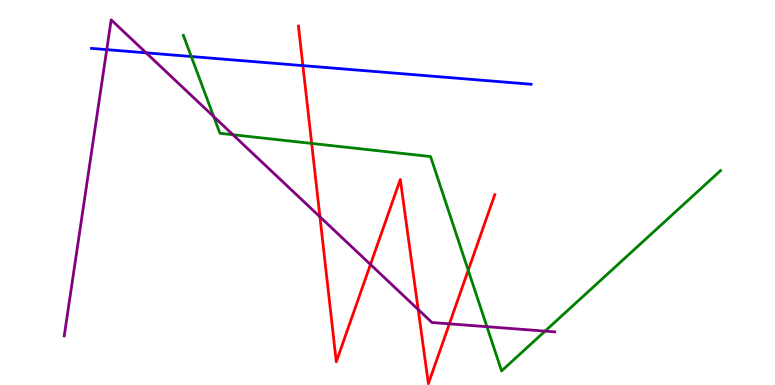[{'lines': ['blue', 'red'], 'intersections': [{'x': 3.91, 'y': 8.3}]}, {'lines': ['green', 'red'], 'intersections': [{'x': 4.02, 'y': 6.27}, {'x': 6.04, 'y': 2.98}]}, {'lines': ['purple', 'red'], 'intersections': [{'x': 4.13, 'y': 4.37}, {'x': 4.78, 'y': 3.13}, {'x': 5.4, 'y': 1.96}, {'x': 5.8, 'y': 1.59}]}, {'lines': ['blue', 'green'], 'intersections': [{'x': 2.47, 'y': 8.53}]}, {'lines': ['blue', 'purple'], 'intersections': [{'x': 1.38, 'y': 8.71}, {'x': 1.89, 'y': 8.63}]}, {'lines': ['green', 'purple'], 'intersections': [{'x': 2.76, 'y': 6.97}, {'x': 3.01, 'y': 6.5}, {'x': 6.28, 'y': 1.51}, {'x': 7.03, 'y': 1.4}]}]